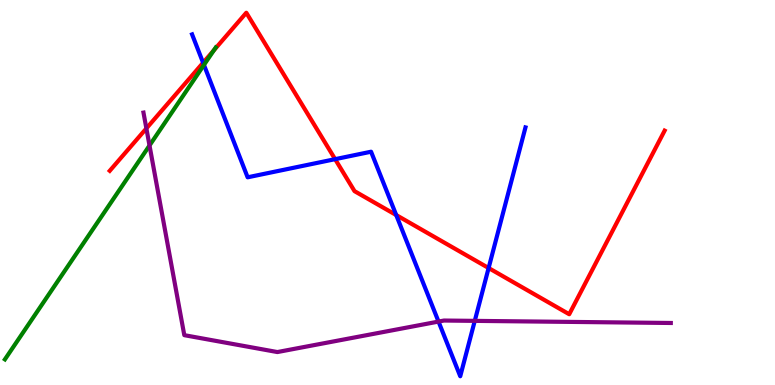[{'lines': ['blue', 'red'], 'intersections': [{'x': 2.62, 'y': 8.37}, {'x': 4.32, 'y': 5.87}, {'x': 5.11, 'y': 4.41}, {'x': 6.3, 'y': 3.04}]}, {'lines': ['green', 'red'], 'intersections': [{'x': 2.76, 'y': 8.69}]}, {'lines': ['purple', 'red'], 'intersections': [{'x': 1.89, 'y': 6.66}]}, {'lines': ['blue', 'green'], 'intersections': [{'x': 2.63, 'y': 8.31}]}, {'lines': ['blue', 'purple'], 'intersections': [{'x': 5.66, 'y': 1.65}, {'x': 6.13, 'y': 1.67}]}, {'lines': ['green', 'purple'], 'intersections': [{'x': 1.93, 'y': 6.22}]}]